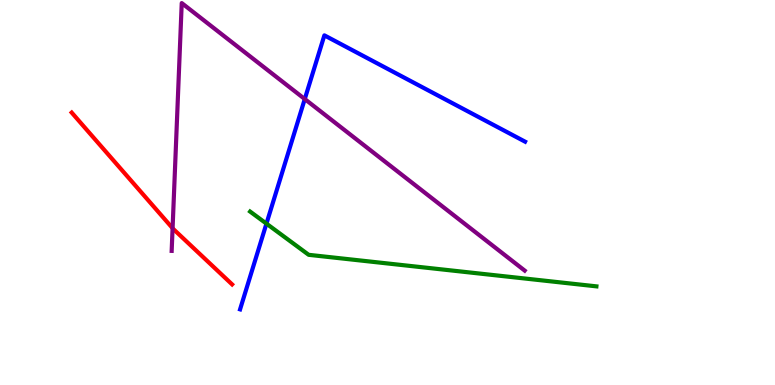[{'lines': ['blue', 'red'], 'intersections': []}, {'lines': ['green', 'red'], 'intersections': []}, {'lines': ['purple', 'red'], 'intersections': [{'x': 2.23, 'y': 4.07}]}, {'lines': ['blue', 'green'], 'intersections': [{'x': 3.44, 'y': 4.19}]}, {'lines': ['blue', 'purple'], 'intersections': [{'x': 3.93, 'y': 7.43}]}, {'lines': ['green', 'purple'], 'intersections': []}]